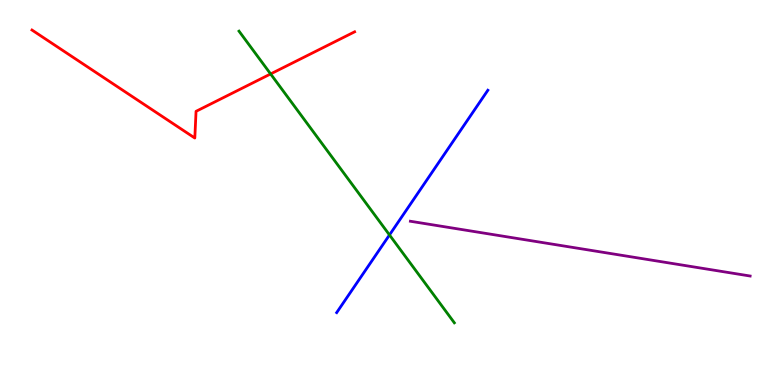[{'lines': ['blue', 'red'], 'intersections': []}, {'lines': ['green', 'red'], 'intersections': [{'x': 3.49, 'y': 8.08}]}, {'lines': ['purple', 'red'], 'intersections': []}, {'lines': ['blue', 'green'], 'intersections': [{'x': 5.03, 'y': 3.9}]}, {'lines': ['blue', 'purple'], 'intersections': []}, {'lines': ['green', 'purple'], 'intersections': []}]